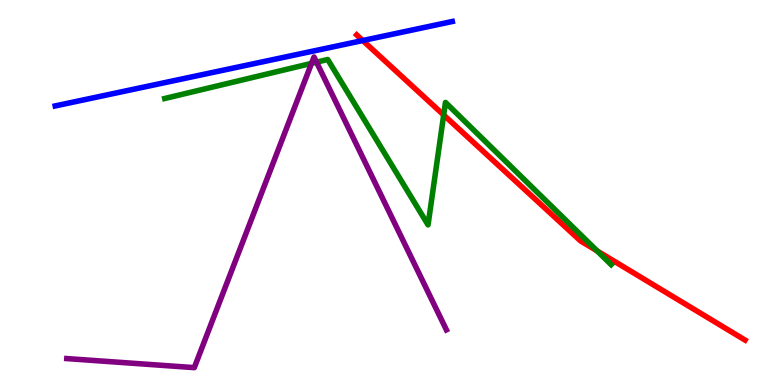[{'lines': ['blue', 'red'], 'intersections': [{'x': 4.68, 'y': 8.95}]}, {'lines': ['green', 'red'], 'intersections': [{'x': 5.72, 'y': 7.01}, {'x': 7.71, 'y': 3.48}]}, {'lines': ['purple', 'red'], 'intersections': []}, {'lines': ['blue', 'green'], 'intersections': []}, {'lines': ['blue', 'purple'], 'intersections': []}, {'lines': ['green', 'purple'], 'intersections': [{'x': 4.02, 'y': 8.35}, {'x': 4.08, 'y': 8.39}]}]